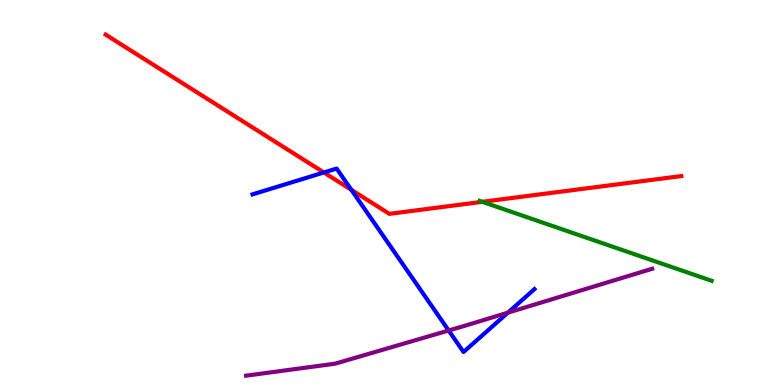[{'lines': ['blue', 'red'], 'intersections': [{'x': 4.18, 'y': 5.52}, {'x': 4.53, 'y': 5.07}]}, {'lines': ['green', 'red'], 'intersections': [{'x': 6.22, 'y': 4.76}]}, {'lines': ['purple', 'red'], 'intersections': []}, {'lines': ['blue', 'green'], 'intersections': []}, {'lines': ['blue', 'purple'], 'intersections': [{'x': 5.79, 'y': 1.42}, {'x': 6.55, 'y': 1.88}]}, {'lines': ['green', 'purple'], 'intersections': []}]